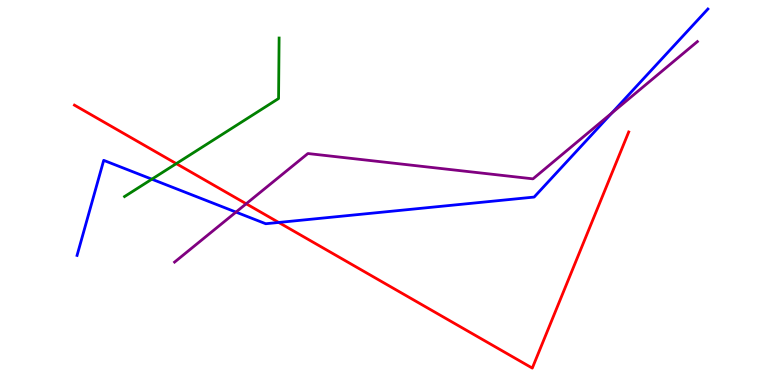[{'lines': ['blue', 'red'], 'intersections': [{'x': 3.6, 'y': 4.22}]}, {'lines': ['green', 'red'], 'intersections': [{'x': 2.27, 'y': 5.75}]}, {'lines': ['purple', 'red'], 'intersections': [{'x': 3.18, 'y': 4.71}]}, {'lines': ['blue', 'green'], 'intersections': [{'x': 1.96, 'y': 5.35}]}, {'lines': ['blue', 'purple'], 'intersections': [{'x': 3.04, 'y': 4.49}, {'x': 7.89, 'y': 7.06}]}, {'lines': ['green', 'purple'], 'intersections': []}]